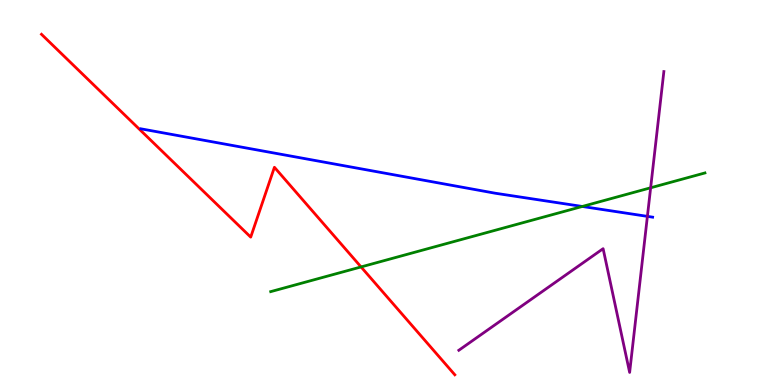[{'lines': ['blue', 'red'], 'intersections': []}, {'lines': ['green', 'red'], 'intersections': [{'x': 4.66, 'y': 3.07}]}, {'lines': ['purple', 'red'], 'intersections': []}, {'lines': ['blue', 'green'], 'intersections': [{'x': 7.51, 'y': 4.64}]}, {'lines': ['blue', 'purple'], 'intersections': [{'x': 8.35, 'y': 4.38}]}, {'lines': ['green', 'purple'], 'intersections': [{'x': 8.4, 'y': 5.12}]}]